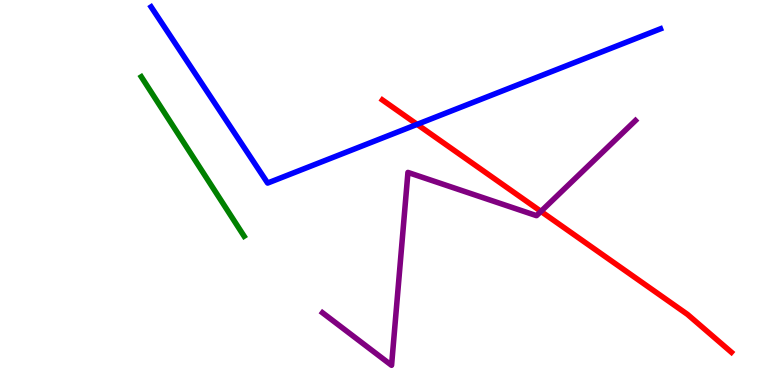[{'lines': ['blue', 'red'], 'intersections': [{'x': 5.38, 'y': 6.77}]}, {'lines': ['green', 'red'], 'intersections': []}, {'lines': ['purple', 'red'], 'intersections': [{'x': 6.98, 'y': 4.51}]}, {'lines': ['blue', 'green'], 'intersections': []}, {'lines': ['blue', 'purple'], 'intersections': []}, {'lines': ['green', 'purple'], 'intersections': []}]